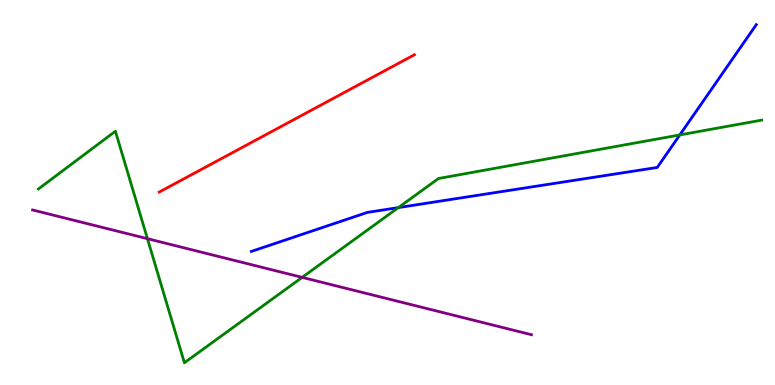[{'lines': ['blue', 'red'], 'intersections': []}, {'lines': ['green', 'red'], 'intersections': []}, {'lines': ['purple', 'red'], 'intersections': []}, {'lines': ['blue', 'green'], 'intersections': [{'x': 5.14, 'y': 4.61}, {'x': 8.77, 'y': 6.5}]}, {'lines': ['blue', 'purple'], 'intersections': []}, {'lines': ['green', 'purple'], 'intersections': [{'x': 1.9, 'y': 3.8}, {'x': 3.9, 'y': 2.8}]}]